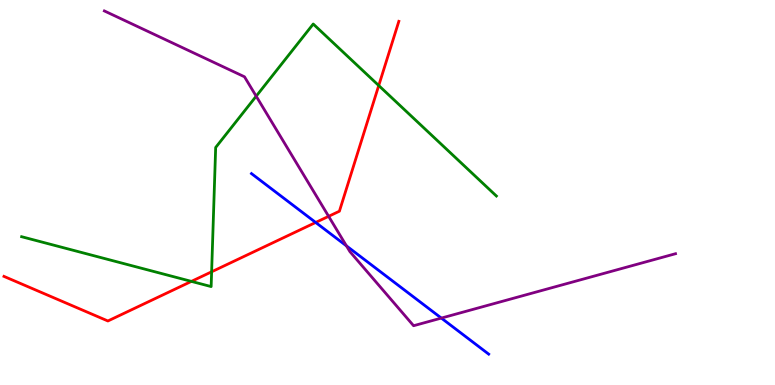[{'lines': ['blue', 'red'], 'intersections': [{'x': 4.07, 'y': 4.22}]}, {'lines': ['green', 'red'], 'intersections': [{'x': 2.47, 'y': 2.69}, {'x': 2.73, 'y': 2.94}, {'x': 4.89, 'y': 7.78}]}, {'lines': ['purple', 'red'], 'intersections': [{'x': 4.24, 'y': 4.38}]}, {'lines': ['blue', 'green'], 'intersections': []}, {'lines': ['blue', 'purple'], 'intersections': [{'x': 4.47, 'y': 3.61}, {'x': 5.69, 'y': 1.74}]}, {'lines': ['green', 'purple'], 'intersections': [{'x': 3.31, 'y': 7.5}]}]